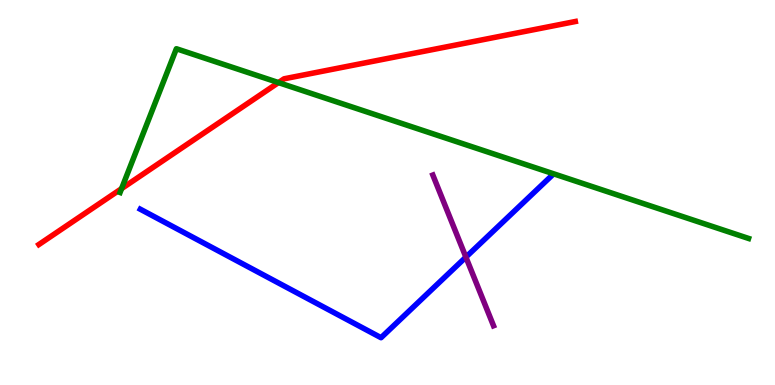[{'lines': ['blue', 'red'], 'intersections': []}, {'lines': ['green', 'red'], 'intersections': [{'x': 1.57, 'y': 5.1}, {'x': 3.59, 'y': 7.85}]}, {'lines': ['purple', 'red'], 'intersections': []}, {'lines': ['blue', 'green'], 'intersections': []}, {'lines': ['blue', 'purple'], 'intersections': [{'x': 6.01, 'y': 3.32}]}, {'lines': ['green', 'purple'], 'intersections': []}]